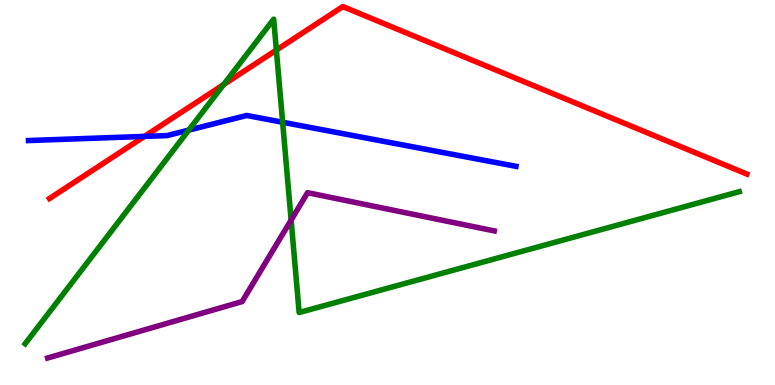[{'lines': ['blue', 'red'], 'intersections': [{'x': 1.86, 'y': 6.46}]}, {'lines': ['green', 'red'], 'intersections': [{'x': 2.89, 'y': 7.8}, {'x': 3.57, 'y': 8.7}]}, {'lines': ['purple', 'red'], 'intersections': []}, {'lines': ['blue', 'green'], 'intersections': [{'x': 2.44, 'y': 6.62}, {'x': 3.65, 'y': 6.82}]}, {'lines': ['blue', 'purple'], 'intersections': []}, {'lines': ['green', 'purple'], 'intersections': [{'x': 3.76, 'y': 4.28}]}]